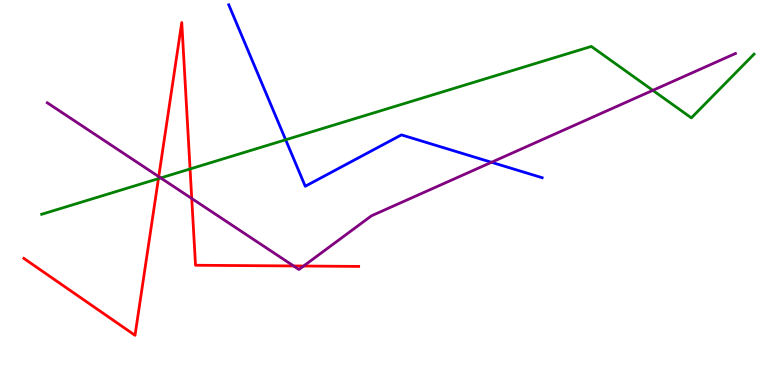[{'lines': ['blue', 'red'], 'intersections': []}, {'lines': ['green', 'red'], 'intersections': [{'x': 2.04, 'y': 5.36}, {'x': 2.45, 'y': 5.61}]}, {'lines': ['purple', 'red'], 'intersections': [{'x': 2.05, 'y': 5.41}, {'x': 2.47, 'y': 4.84}, {'x': 3.79, 'y': 3.09}, {'x': 3.92, 'y': 3.09}]}, {'lines': ['blue', 'green'], 'intersections': [{'x': 3.69, 'y': 6.37}]}, {'lines': ['blue', 'purple'], 'intersections': [{'x': 6.34, 'y': 5.78}]}, {'lines': ['green', 'purple'], 'intersections': [{'x': 2.07, 'y': 5.38}, {'x': 8.42, 'y': 7.65}]}]